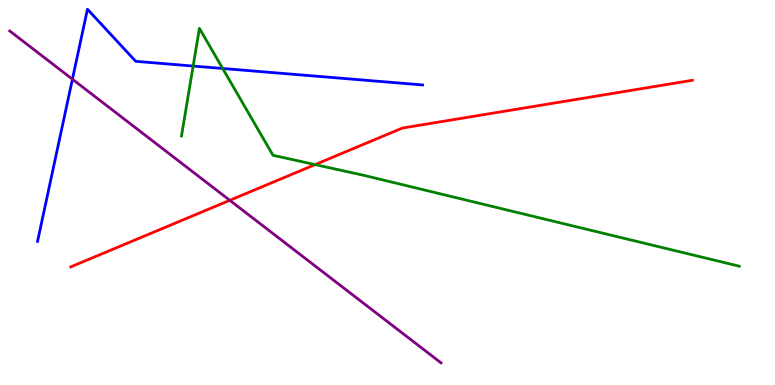[{'lines': ['blue', 'red'], 'intersections': []}, {'lines': ['green', 'red'], 'intersections': [{'x': 4.07, 'y': 5.72}]}, {'lines': ['purple', 'red'], 'intersections': [{'x': 2.97, 'y': 4.8}]}, {'lines': ['blue', 'green'], 'intersections': [{'x': 2.49, 'y': 8.28}, {'x': 2.87, 'y': 8.22}]}, {'lines': ['blue', 'purple'], 'intersections': [{'x': 0.934, 'y': 7.94}]}, {'lines': ['green', 'purple'], 'intersections': []}]